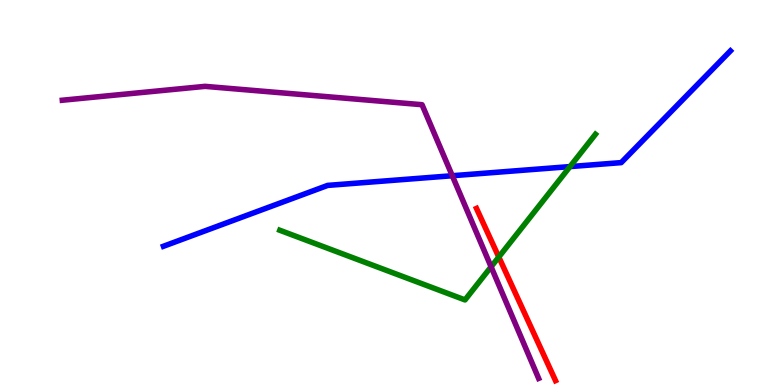[{'lines': ['blue', 'red'], 'intersections': []}, {'lines': ['green', 'red'], 'intersections': [{'x': 6.44, 'y': 3.32}]}, {'lines': ['purple', 'red'], 'intersections': []}, {'lines': ['blue', 'green'], 'intersections': [{'x': 7.36, 'y': 5.67}]}, {'lines': ['blue', 'purple'], 'intersections': [{'x': 5.84, 'y': 5.44}]}, {'lines': ['green', 'purple'], 'intersections': [{'x': 6.34, 'y': 3.07}]}]